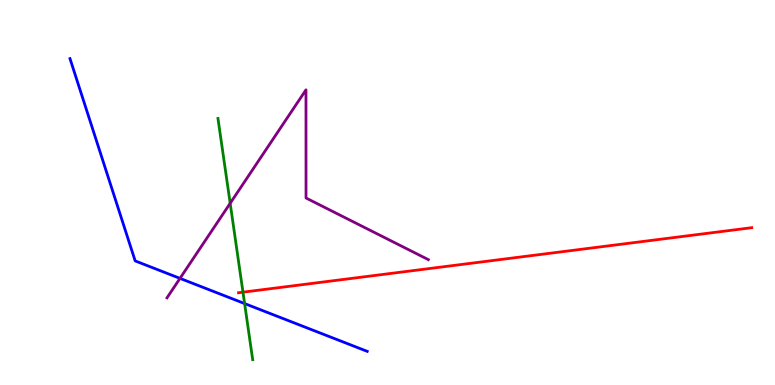[{'lines': ['blue', 'red'], 'intersections': []}, {'lines': ['green', 'red'], 'intersections': [{'x': 3.14, 'y': 2.41}]}, {'lines': ['purple', 'red'], 'intersections': []}, {'lines': ['blue', 'green'], 'intersections': [{'x': 3.16, 'y': 2.12}]}, {'lines': ['blue', 'purple'], 'intersections': [{'x': 2.32, 'y': 2.77}]}, {'lines': ['green', 'purple'], 'intersections': [{'x': 2.97, 'y': 4.72}]}]